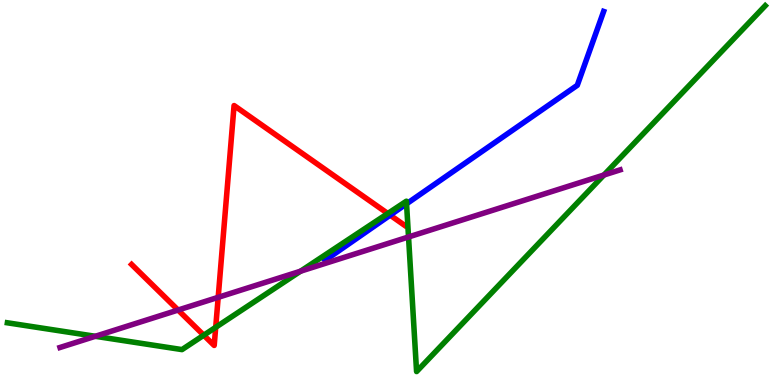[{'lines': ['blue', 'red'], 'intersections': [{'x': 5.03, 'y': 4.41}]}, {'lines': ['green', 'red'], 'intersections': [{'x': 2.63, 'y': 1.29}, {'x': 2.78, 'y': 1.5}, {'x': 5.0, 'y': 4.45}]}, {'lines': ['purple', 'red'], 'intersections': [{'x': 2.3, 'y': 1.95}, {'x': 2.82, 'y': 2.28}]}, {'lines': ['blue', 'green'], 'intersections': [{'x': 5.25, 'y': 4.71}]}, {'lines': ['blue', 'purple'], 'intersections': []}, {'lines': ['green', 'purple'], 'intersections': [{'x': 1.23, 'y': 1.27}, {'x': 3.88, 'y': 2.96}, {'x': 5.27, 'y': 3.85}, {'x': 7.79, 'y': 5.45}]}]